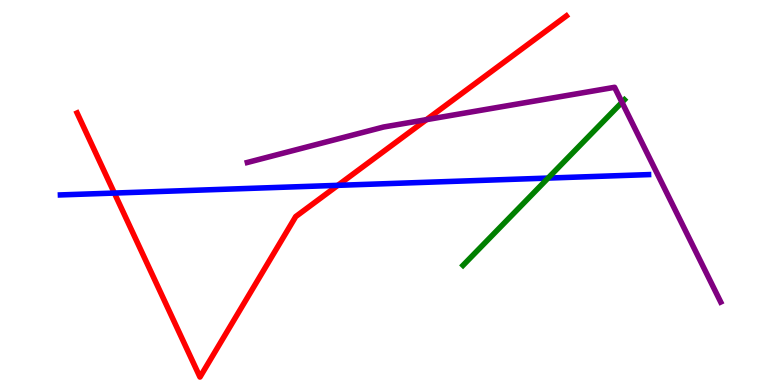[{'lines': ['blue', 'red'], 'intersections': [{'x': 1.48, 'y': 4.99}, {'x': 4.36, 'y': 5.19}]}, {'lines': ['green', 'red'], 'intersections': []}, {'lines': ['purple', 'red'], 'intersections': [{'x': 5.5, 'y': 6.89}]}, {'lines': ['blue', 'green'], 'intersections': [{'x': 7.07, 'y': 5.37}]}, {'lines': ['blue', 'purple'], 'intersections': []}, {'lines': ['green', 'purple'], 'intersections': [{'x': 8.03, 'y': 7.34}]}]